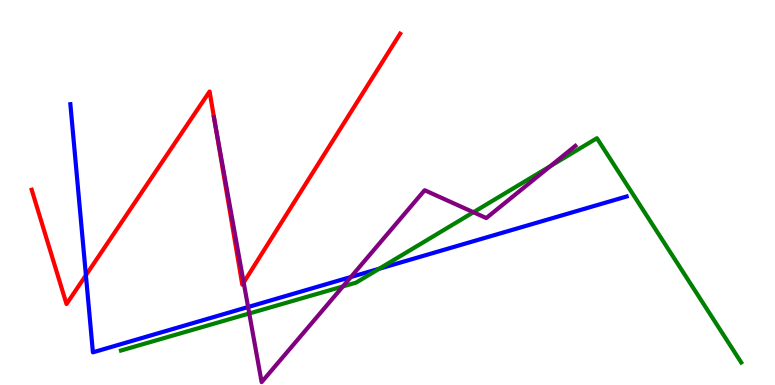[{'lines': ['blue', 'red'], 'intersections': [{'x': 1.11, 'y': 2.85}]}, {'lines': ['green', 'red'], 'intersections': []}, {'lines': ['purple', 'red'], 'intersections': [{'x': 2.77, 'y': 6.83}, {'x': 3.14, 'y': 2.66}]}, {'lines': ['blue', 'green'], 'intersections': [{'x': 4.89, 'y': 3.02}]}, {'lines': ['blue', 'purple'], 'intersections': [{'x': 3.2, 'y': 2.03}, {'x': 4.53, 'y': 2.81}]}, {'lines': ['green', 'purple'], 'intersections': [{'x': 3.22, 'y': 1.86}, {'x': 4.42, 'y': 2.56}, {'x': 6.11, 'y': 4.49}, {'x': 7.1, 'y': 5.69}]}]